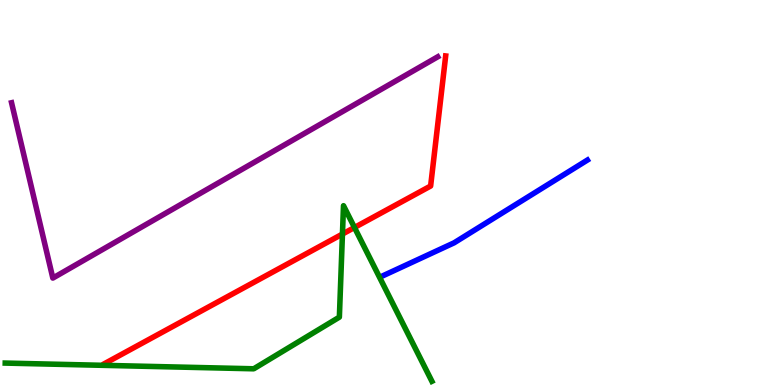[{'lines': ['blue', 'red'], 'intersections': []}, {'lines': ['green', 'red'], 'intersections': [{'x': 4.42, 'y': 3.92}, {'x': 4.57, 'y': 4.09}]}, {'lines': ['purple', 'red'], 'intersections': []}, {'lines': ['blue', 'green'], 'intersections': []}, {'lines': ['blue', 'purple'], 'intersections': []}, {'lines': ['green', 'purple'], 'intersections': []}]